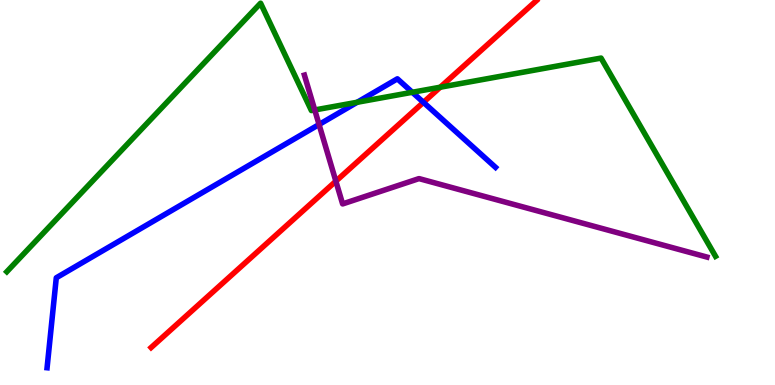[{'lines': ['blue', 'red'], 'intersections': [{'x': 5.46, 'y': 7.34}]}, {'lines': ['green', 'red'], 'intersections': [{'x': 5.68, 'y': 7.73}]}, {'lines': ['purple', 'red'], 'intersections': [{'x': 4.33, 'y': 5.29}]}, {'lines': ['blue', 'green'], 'intersections': [{'x': 4.61, 'y': 7.34}, {'x': 5.32, 'y': 7.6}]}, {'lines': ['blue', 'purple'], 'intersections': [{'x': 4.12, 'y': 6.77}]}, {'lines': ['green', 'purple'], 'intersections': [{'x': 4.06, 'y': 7.14}]}]